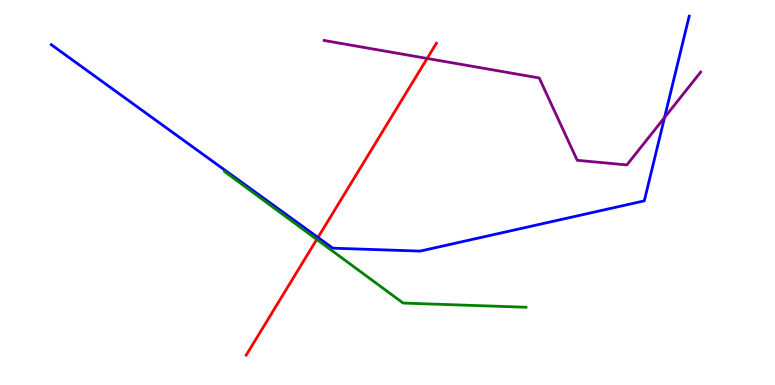[{'lines': ['blue', 'red'], 'intersections': [{'x': 4.1, 'y': 3.83}]}, {'lines': ['green', 'red'], 'intersections': [{'x': 4.09, 'y': 3.78}]}, {'lines': ['purple', 'red'], 'intersections': [{'x': 5.51, 'y': 8.48}]}, {'lines': ['blue', 'green'], 'intersections': []}, {'lines': ['blue', 'purple'], 'intersections': [{'x': 8.57, 'y': 6.95}]}, {'lines': ['green', 'purple'], 'intersections': []}]